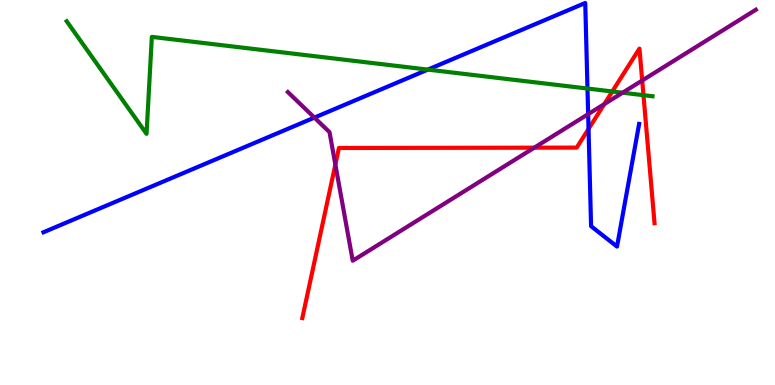[{'lines': ['blue', 'red'], 'intersections': [{'x': 7.59, 'y': 6.65}]}, {'lines': ['green', 'red'], 'intersections': [{'x': 7.9, 'y': 7.62}, {'x': 8.3, 'y': 7.53}]}, {'lines': ['purple', 'red'], 'intersections': [{'x': 4.33, 'y': 5.73}, {'x': 6.89, 'y': 6.16}, {'x': 7.8, 'y': 7.3}, {'x': 8.29, 'y': 7.91}]}, {'lines': ['blue', 'green'], 'intersections': [{'x': 5.52, 'y': 8.19}, {'x': 7.58, 'y': 7.7}]}, {'lines': ['blue', 'purple'], 'intersections': [{'x': 4.06, 'y': 6.95}, {'x': 7.59, 'y': 7.04}]}, {'lines': ['green', 'purple'], 'intersections': [{'x': 8.03, 'y': 7.59}]}]